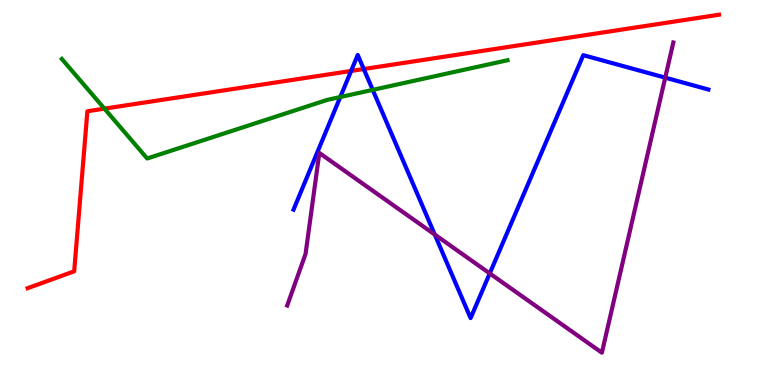[{'lines': ['blue', 'red'], 'intersections': [{'x': 4.53, 'y': 8.16}, {'x': 4.69, 'y': 8.21}]}, {'lines': ['green', 'red'], 'intersections': [{'x': 1.35, 'y': 7.18}]}, {'lines': ['purple', 'red'], 'intersections': []}, {'lines': ['blue', 'green'], 'intersections': [{'x': 4.39, 'y': 7.48}, {'x': 4.81, 'y': 7.67}]}, {'lines': ['blue', 'purple'], 'intersections': [{'x': 5.61, 'y': 3.91}, {'x': 6.32, 'y': 2.9}, {'x': 8.58, 'y': 7.98}]}, {'lines': ['green', 'purple'], 'intersections': []}]